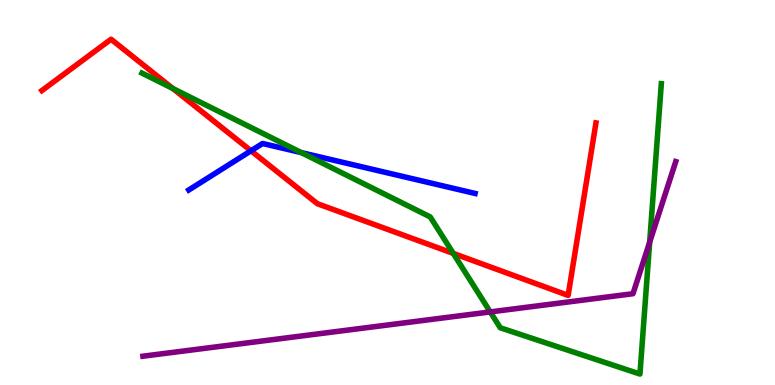[{'lines': ['blue', 'red'], 'intersections': [{'x': 3.24, 'y': 6.08}]}, {'lines': ['green', 'red'], 'intersections': [{'x': 2.23, 'y': 7.7}, {'x': 5.85, 'y': 3.42}]}, {'lines': ['purple', 'red'], 'intersections': []}, {'lines': ['blue', 'green'], 'intersections': [{'x': 3.89, 'y': 6.04}]}, {'lines': ['blue', 'purple'], 'intersections': []}, {'lines': ['green', 'purple'], 'intersections': [{'x': 6.33, 'y': 1.9}, {'x': 8.38, 'y': 3.71}]}]